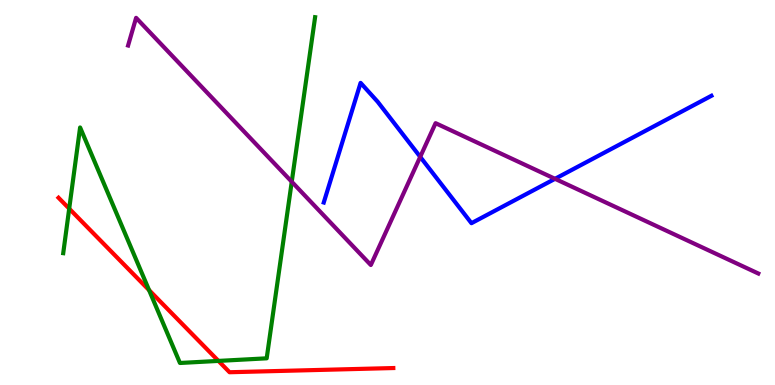[{'lines': ['blue', 'red'], 'intersections': []}, {'lines': ['green', 'red'], 'intersections': [{'x': 0.893, 'y': 4.58}, {'x': 1.92, 'y': 2.46}, {'x': 2.82, 'y': 0.626}]}, {'lines': ['purple', 'red'], 'intersections': []}, {'lines': ['blue', 'green'], 'intersections': []}, {'lines': ['blue', 'purple'], 'intersections': [{'x': 5.42, 'y': 5.93}, {'x': 7.16, 'y': 5.36}]}, {'lines': ['green', 'purple'], 'intersections': [{'x': 3.76, 'y': 5.28}]}]